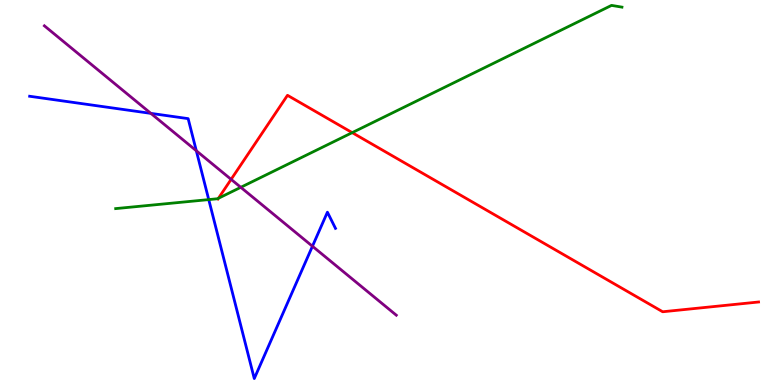[{'lines': ['blue', 'red'], 'intersections': []}, {'lines': ['green', 'red'], 'intersections': [{'x': 2.82, 'y': 4.85}, {'x': 4.54, 'y': 6.55}]}, {'lines': ['purple', 'red'], 'intersections': [{'x': 2.98, 'y': 5.34}]}, {'lines': ['blue', 'green'], 'intersections': [{'x': 2.69, 'y': 4.82}]}, {'lines': ['blue', 'purple'], 'intersections': [{'x': 1.95, 'y': 7.06}, {'x': 2.53, 'y': 6.08}, {'x': 4.03, 'y': 3.6}]}, {'lines': ['green', 'purple'], 'intersections': [{'x': 3.11, 'y': 5.13}]}]